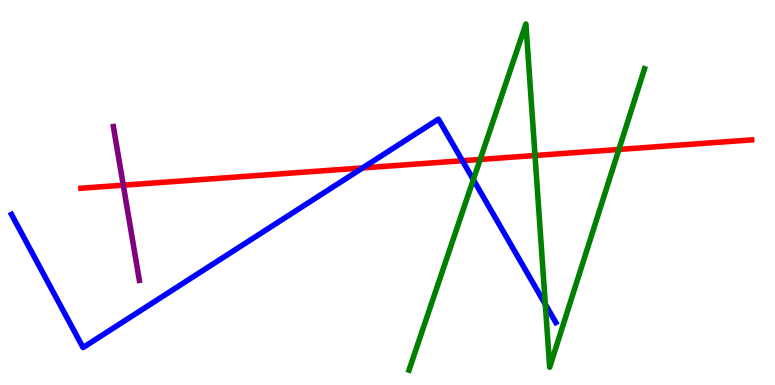[{'lines': ['blue', 'red'], 'intersections': [{'x': 4.68, 'y': 5.64}, {'x': 5.97, 'y': 5.83}]}, {'lines': ['green', 'red'], 'intersections': [{'x': 6.2, 'y': 5.86}, {'x': 6.9, 'y': 5.96}, {'x': 7.99, 'y': 6.12}]}, {'lines': ['purple', 'red'], 'intersections': [{'x': 1.59, 'y': 5.19}]}, {'lines': ['blue', 'green'], 'intersections': [{'x': 6.11, 'y': 5.33}, {'x': 7.04, 'y': 2.1}]}, {'lines': ['blue', 'purple'], 'intersections': []}, {'lines': ['green', 'purple'], 'intersections': []}]